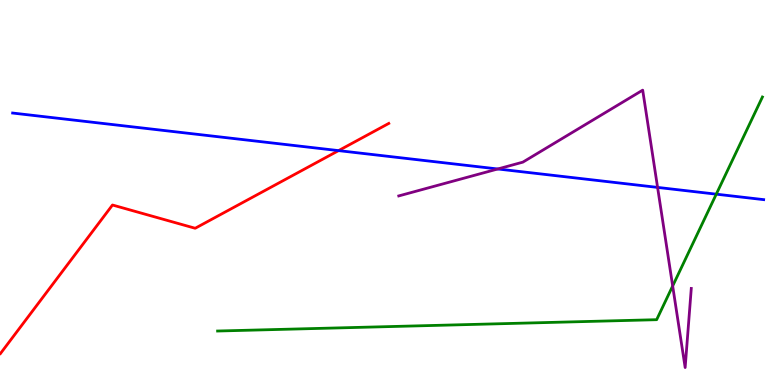[{'lines': ['blue', 'red'], 'intersections': [{'x': 4.37, 'y': 6.09}]}, {'lines': ['green', 'red'], 'intersections': []}, {'lines': ['purple', 'red'], 'intersections': []}, {'lines': ['blue', 'green'], 'intersections': [{'x': 9.24, 'y': 4.96}]}, {'lines': ['blue', 'purple'], 'intersections': [{'x': 6.42, 'y': 5.61}, {'x': 8.48, 'y': 5.13}]}, {'lines': ['green', 'purple'], 'intersections': [{'x': 8.68, 'y': 2.57}]}]